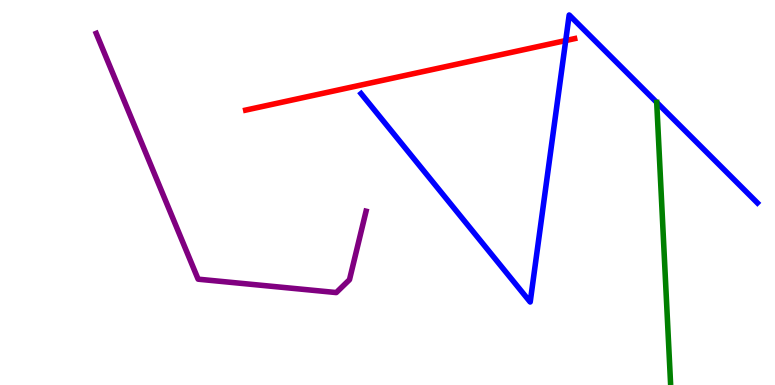[{'lines': ['blue', 'red'], 'intersections': [{'x': 7.3, 'y': 8.95}]}, {'lines': ['green', 'red'], 'intersections': []}, {'lines': ['purple', 'red'], 'intersections': []}, {'lines': ['blue', 'green'], 'intersections': []}, {'lines': ['blue', 'purple'], 'intersections': []}, {'lines': ['green', 'purple'], 'intersections': []}]